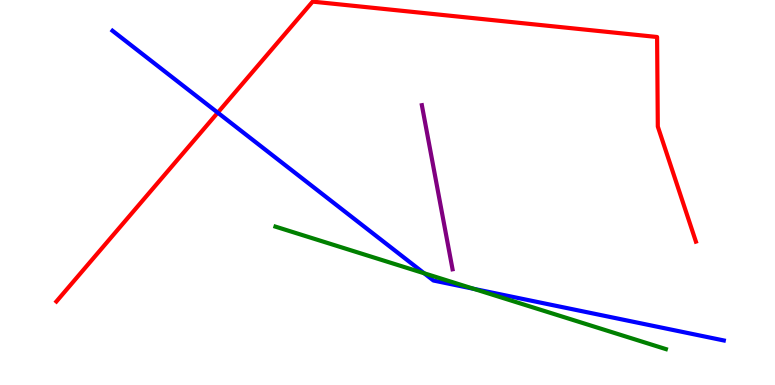[{'lines': ['blue', 'red'], 'intersections': [{'x': 2.81, 'y': 7.07}]}, {'lines': ['green', 'red'], 'intersections': []}, {'lines': ['purple', 'red'], 'intersections': []}, {'lines': ['blue', 'green'], 'intersections': [{'x': 5.47, 'y': 2.9}, {'x': 6.11, 'y': 2.5}]}, {'lines': ['blue', 'purple'], 'intersections': []}, {'lines': ['green', 'purple'], 'intersections': []}]